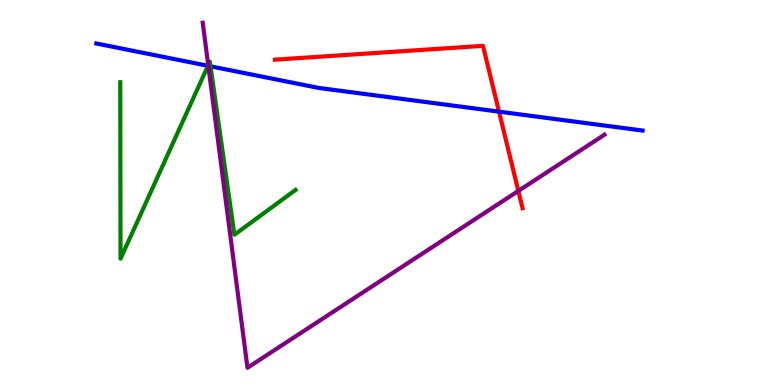[{'lines': ['blue', 'red'], 'intersections': [{'x': 6.44, 'y': 7.1}]}, {'lines': ['green', 'red'], 'intersections': []}, {'lines': ['purple', 'red'], 'intersections': [{'x': 6.69, 'y': 5.04}]}, {'lines': ['blue', 'green'], 'intersections': [{'x': 2.68, 'y': 8.29}, {'x': 2.72, 'y': 8.28}]}, {'lines': ['blue', 'purple'], 'intersections': [{'x': 2.69, 'y': 8.29}]}, {'lines': ['green', 'purple'], 'intersections': [{'x': 2.69, 'y': 8.31}]}]